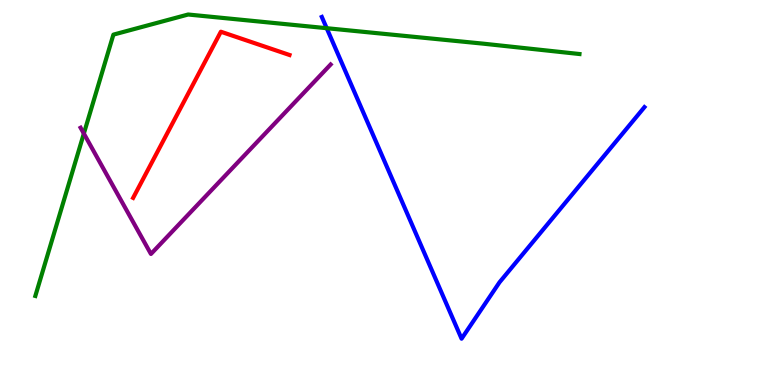[{'lines': ['blue', 'red'], 'intersections': []}, {'lines': ['green', 'red'], 'intersections': []}, {'lines': ['purple', 'red'], 'intersections': []}, {'lines': ['blue', 'green'], 'intersections': [{'x': 4.22, 'y': 9.27}]}, {'lines': ['blue', 'purple'], 'intersections': []}, {'lines': ['green', 'purple'], 'intersections': [{'x': 1.08, 'y': 6.53}]}]